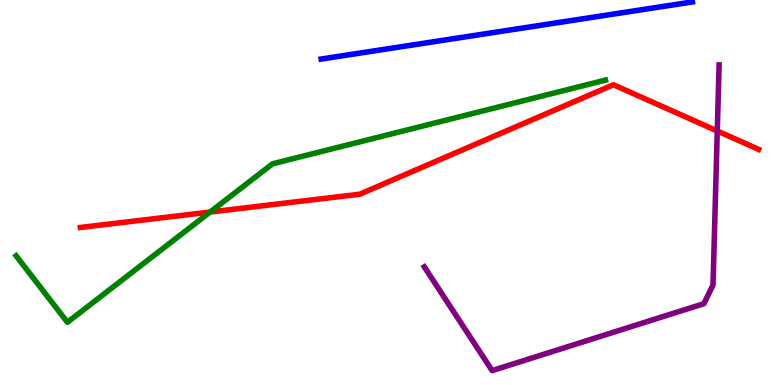[{'lines': ['blue', 'red'], 'intersections': []}, {'lines': ['green', 'red'], 'intersections': [{'x': 2.71, 'y': 4.49}]}, {'lines': ['purple', 'red'], 'intersections': [{'x': 9.26, 'y': 6.6}]}, {'lines': ['blue', 'green'], 'intersections': []}, {'lines': ['blue', 'purple'], 'intersections': []}, {'lines': ['green', 'purple'], 'intersections': []}]